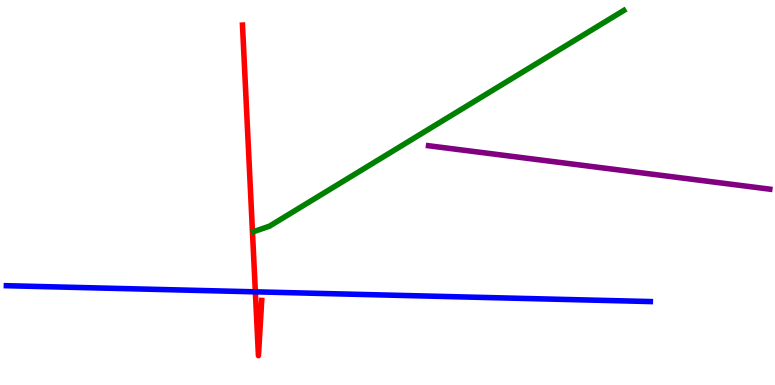[{'lines': ['blue', 'red'], 'intersections': [{'x': 3.29, 'y': 2.42}]}, {'lines': ['green', 'red'], 'intersections': []}, {'lines': ['purple', 'red'], 'intersections': []}, {'lines': ['blue', 'green'], 'intersections': []}, {'lines': ['blue', 'purple'], 'intersections': []}, {'lines': ['green', 'purple'], 'intersections': []}]